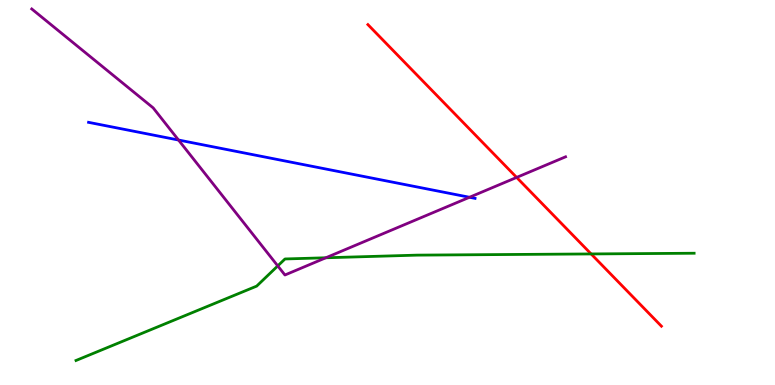[{'lines': ['blue', 'red'], 'intersections': []}, {'lines': ['green', 'red'], 'intersections': [{'x': 7.63, 'y': 3.4}]}, {'lines': ['purple', 'red'], 'intersections': [{'x': 6.67, 'y': 5.39}]}, {'lines': ['blue', 'green'], 'intersections': []}, {'lines': ['blue', 'purple'], 'intersections': [{'x': 2.3, 'y': 6.36}, {'x': 6.06, 'y': 4.88}]}, {'lines': ['green', 'purple'], 'intersections': [{'x': 3.58, 'y': 3.09}, {'x': 4.2, 'y': 3.3}]}]